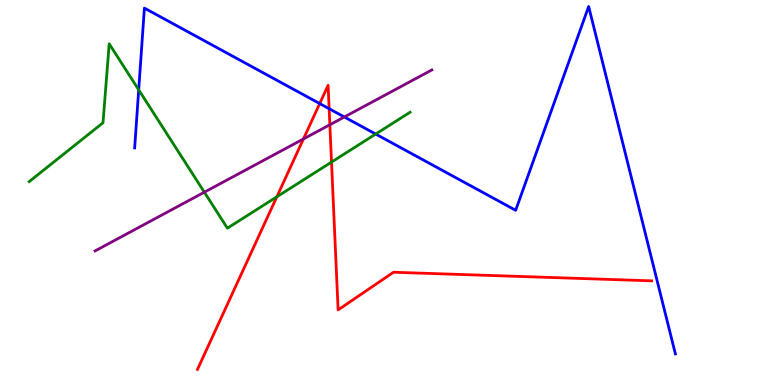[{'lines': ['blue', 'red'], 'intersections': [{'x': 4.13, 'y': 7.31}, {'x': 4.25, 'y': 7.18}]}, {'lines': ['green', 'red'], 'intersections': [{'x': 3.57, 'y': 4.89}, {'x': 4.28, 'y': 5.79}]}, {'lines': ['purple', 'red'], 'intersections': [{'x': 3.92, 'y': 6.39}, {'x': 4.26, 'y': 6.76}]}, {'lines': ['blue', 'green'], 'intersections': [{'x': 1.79, 'y': 7.67}, {'x': 4.85, 'y': 6.52}]}, {'lines': ['blue', 'purple'], 'intersections': [{'x': 4.44, 'y': 6.96}]}, {'lines': ['green', 'purple'], 'intersections': [{'x': 2.64, 'y': 5.01}]}]